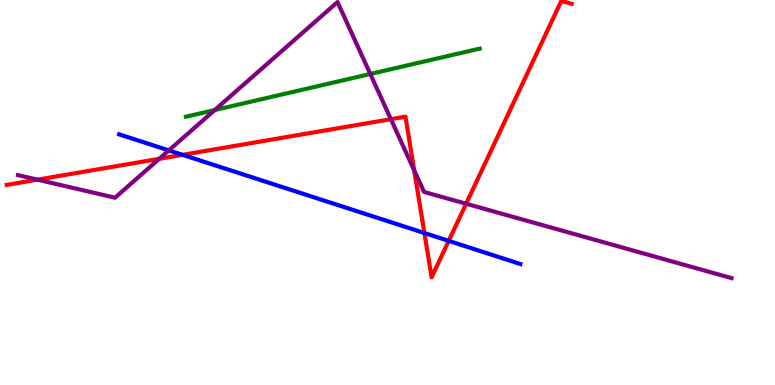[{'lines': ['blue', 'red'], 'intersections': [{'x': 2.36, 'y': 5.98}, {'x': 5.48, 'y': 3.95}, {'x': 5.79, 'y': 3.74}]}, {'lines': ['green', 'red'], 'intersections': []}, {'lines': ['purple', 'red'], 'intersections': [{'x': 0.484, 'y': 5.33}, {'x': 2.05, 'y': 5.87}, {'x': 5.04, 'y': 6.9}, {'x': 5.34, 'y': 5.57}, {'x': 6.01, 'y': 4.71}]}, {'lines': ['blue', 'green'], 'intersections': []}, {'lines': ['blue', 'purple'], 'intersections': [{'x': 2.18, 'y': 6.09}]}, {'lines': ['green', 'purple'], 'intersections': [{'x': 2.77, 'y': 7.14}, {'x': 4.78, 'y': 8.08}]}]